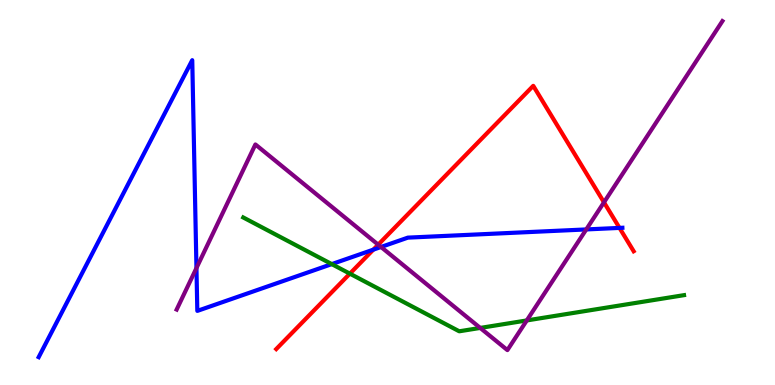[{'lines': ['blue', 'red'], 'intersections': [{'x': 4.82, 'y': 3.52}, {'x': 7.99, 'y': 4.08}]}, {'lines': ['green', 'red'], 'intersections': [{'x': 4.51, 'y': 2.89}]}, {'lines': ['purple', 'red'], 'intersections': [{'x': 4.88, 'y': 3.65}, {'x': 7.79, 'y': 4.74}]}, {'lines': ['blue', 'green'], 'intersections': [{'x': 4.28, 'y': 3.14}]}, {'lines': ['blue', 'purple'], 'intersections': [{'x': 2.53, 'y': 3.04}, {'x': 4.92, 'y': 3.59}, {'x': 7.56, 'y': 4.04}]}, {'lines': ['green', 'purple'], 'intersections': [{'x': 6.2, 'y': 1.48}, {'x': 6.8, 'y': 1.68}]}]